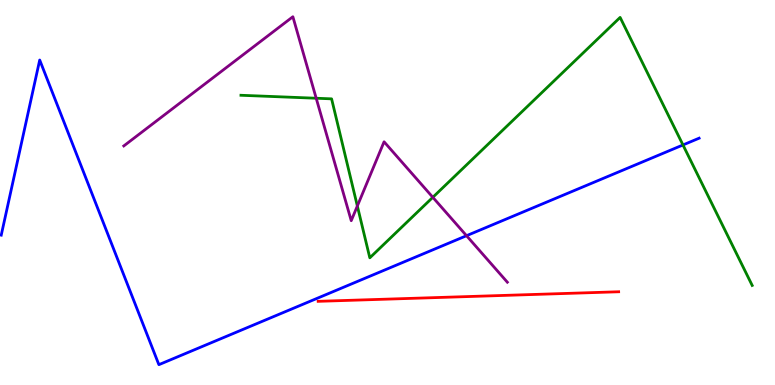[{'lines': ['blue', 'red'], 'intersections': []}, {'lines': ['green', 'red'], 'intersections': []}, {'lines': ['purple', 'red'], 'intersections': []}, {'lines': ['blue', 'green'], 'intersections': [{'x': 8.81, 'y': 6.23}]}, {'lines': ['blue', 'purple'], 'intersections': [{'x': 6.02, 'y': 3.88}]}, {'lines': ['green', 'purple'], 'intersections': [{'x': 4.08, 'y': 7.45}, {'x': 4.61, 'y': 4.65}, {'x': 5.58, 'y': 4.88}]}]